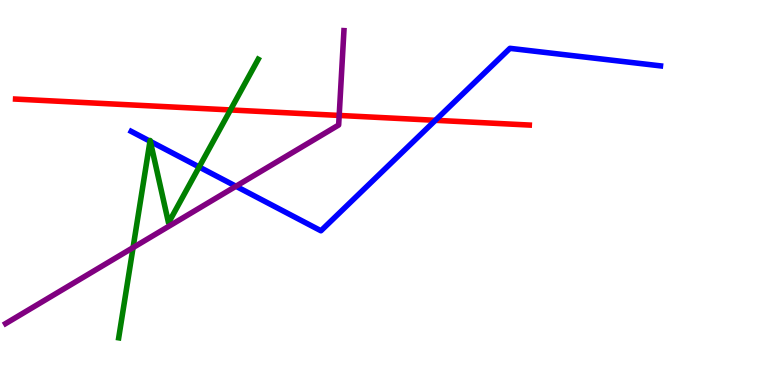[{'lines': ['blue', 'red'], 'intersections': [{'x': 5.62, 'y': 6.88}]}, {'lines': ['green', 'red'], 'intersections': [{'x': 2.97, 'y': 7.14}]}, {'lines': ['purple', 'red'], 'intersections': [{'x': 4.38, 'y': 7.0}]}, {'lines': ['blue', 'green'], 'intersections': [{'x': 1.94, 'y': 6.33}, {'x': 1.94, 'y': 6.33}, {'x': 2.57, 'y': 5.66}]}, {'lines': ['blue', 'purple'], 'intersections': [{'x': 3.04, 'y': 5.16}]}, {'lines': ['green', 'purple'], 'intersections': [{'x': 1.72, 'y': 3.57}]}]